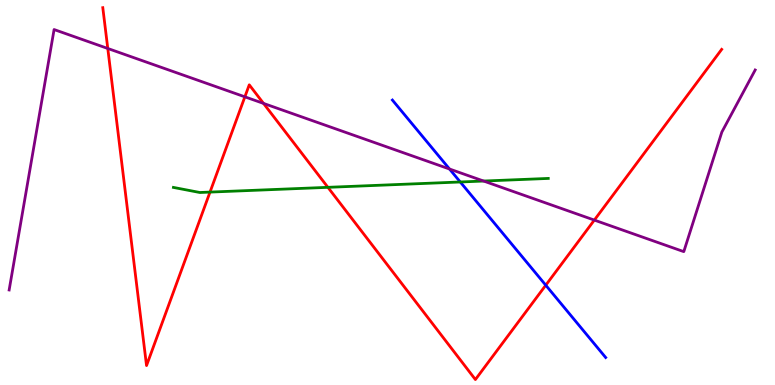[{'lines': ['blue', 'red'], 'intersections': [{'x': 7.04, 'y': 2.59}]}, {'lines': ['green', 'red'], 'intersections': [{'x': 2.71, 'y': 5.01}, {'x': 4.23, 'y': 5.13}]}, {'lines': ['purple', 'red'], 'intersections': [{'x': 1.39, 'y': 8.74}, {'x': 3.16, 'y': 7.48}, {'x': 3.4, 'y': 7.31}, {'x': 7.67, 'y': 4.28}]}, {'lines': ['blue', 'green'], 'intersections': [{'x': 5.94, 'y': 5.27}]}, {'lines': ['blue', 'purple'], 'intersections': [{'x': 5.8, 'y': 5.61}]}, {'lines': ['green', 'purple'], 'intersections': [{'x': 6.24, 'y': 5.3}]}]